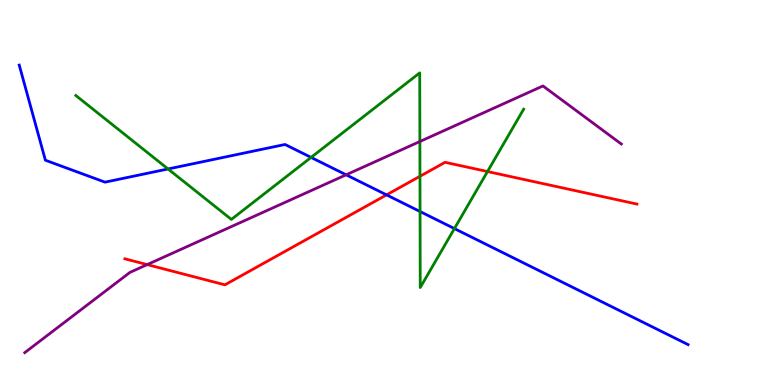[{'lines': ['blue', 'red'], 'intersections': [{'x': 4.99, 'y': 4.94}]}, {'lines': ['green', 'red'], 'intersections': [{'x': 5.42, 'y': 5.42}, {'x': 6.29, 'y': 5.54}]}, {'lines': ['purple', 'red'], 'intersections': [{'x': 1.9, 'y': 3.13}]}, {'lines': ['blue', 'green'], 'intersections': [{'x': 2.17, 'y': 5.61}, {'x': 4.01, 'y': 5.91}, {'x': 5.42, 'y': 4.51}, {'x': 5.86, 'y': 4.06}]}, {'lines': ['blue', 'purple'], 'intersections': [{'x': 4.47, 'y': 5.46}]}, {'lines': ['green', 'purple'], 'intersections': [{'x': 5.42, 'y': 6.32}]}]